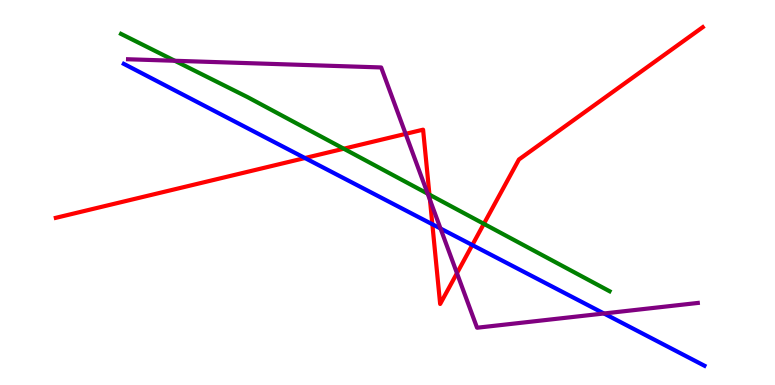[{'lines': ['blue', 'red'], 'intersections': [{'x': 3.93, 'y': 5.9}, {'x': 5.58, 'y': 4.17}, {'x': 6.09, 'y': 3.64}]}, {'lines': ['green', 'red'], 'intersections': [{'x': 4.44, 'y': 6.14}, {'x': 5.54, 'y': 4.94}, {'x': 6.24, 'y': 4.19}]}, {'lines': ['purple', 'red'], 'intersections': [{'x': 5.23, 'y': 6.52}, {'x': 5.55, 'y': 4.81}, {'x': 5.9, 'y': 2.9}]}, {'lines': ['blue', 'green'], 'intersections': []}, {'lines': ['blue', 'purple'], 'intersections': [{'x': 5.68, 'y': 4.06}, {'x': 7.79, 'y': 1.86}]}, {'lines': ['green', 'purple'], 'intersections': [{'x': 2.26, 'y': 8.42}, {'x': 5.52, 'y': 4.97}]}]